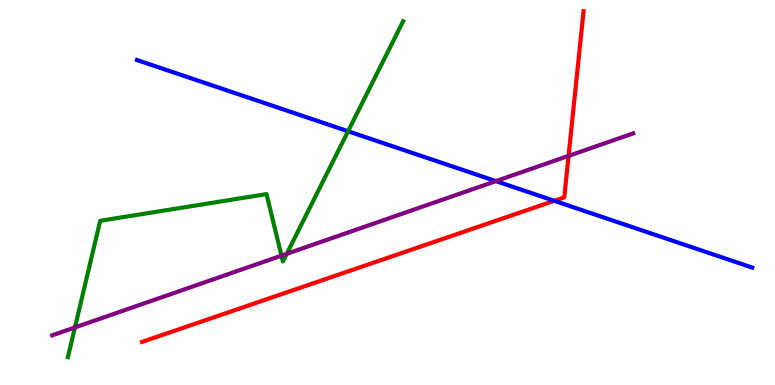[{'lines': ['blue', 'red'], 'intersections': [{'x': 7.15, 'y': 4.78}]}, {'lines': ['green', 'red'], 'intersections': []}, {'lines': ['purple', 'red'], 'intersections': [{'x': 7.34, 'y': 5.95}]}, {'lines': ['blue', 'green'], 'intersections': [{'x': 4.49, 'y': 6.59}]}, {'lines': ['blue', 'purple'], 'intersections': [{'x': 6.4, 'y': 5.3}]}, {'lines': ['green', 'purple'], 'intersections': [{'x': 0.967, 'y': 1.5}, {'x': 3.63, 'y': 3.36}, {'x': 3.7, 'y': 3.41}]}]